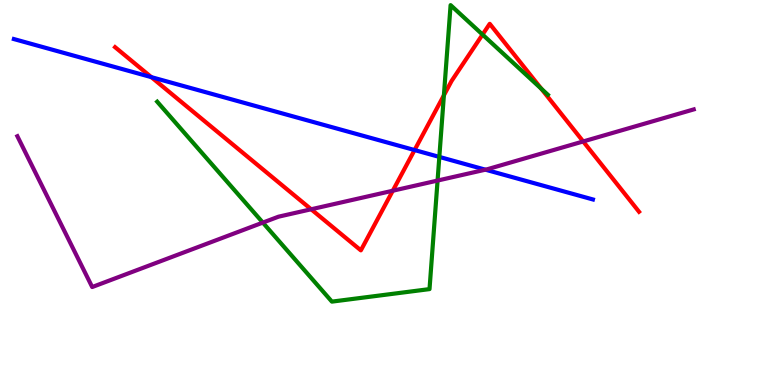[{'lines': ['blue', 'red'], 'intersections': [{'x': 1.95, 'y': 8.0}, {'x': 5.35, 'y': 6.1}]}, {'lines': ['green', 'red'], 'intersections': [{'x': 5.73, 'y': 7.52}, {'x': 6.23, 'y': 9.1}, {'x': 6.98, 'y': 7.69}]}, {'lines': ['purple', 'red'], 'intersections': [{'x': 4.01, 'y': 4.56}, {'x': 5.07, 'y': 5.05}, {'x': 7.52, 'y': 6.33}]}, {'lines': ['blue', 'green'], 'intersections': [{'x': 5.67, 'y': 5.92}]}, {'lines': ['blue', 'purple'], 'intersections': [{'x': 6.26, 'y': 5.59}]}, {'lines': ['green', 'purple'], 'intersections': [{'x': 3.39, 'y': 4.22}, {'x': 5.65, 'y': 5.31}]}]